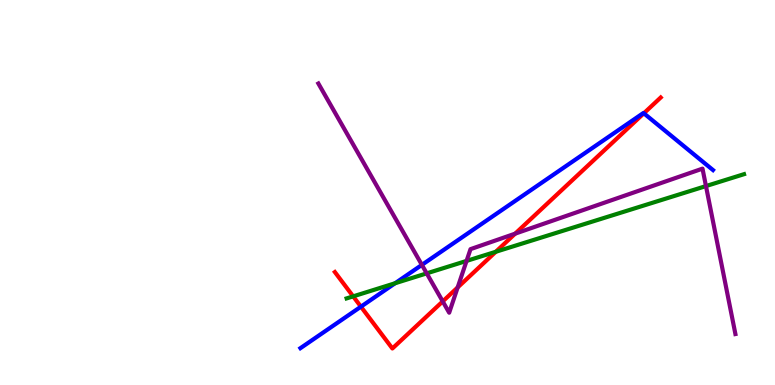[{'lines': ['blue', 'red'], 'intersections': [{'x': 4.66, 'y': 2.03}, {'x': 8.31, 'y': 7.06}]}, {'lines': ['green', 'red'], 'intersections': [{'x': 4.56, 'y': 2.3}, {'x': 6.4, 'y': 3.46}]}, {'lines': ['purple', 'red'], 'intersections': [{'x': 5.71, 'y': 2.17}, {'x': 5.91, 'y': 2.53}, {'x': 6.65, 'y': 3.93}]}, {'lines': ['blue', 'green'], 'intersections': [{'x': 5.1, 'y': 2.64}]}, {'lines': ['blue', 'purple'], 'intersections': [{'x': 5.44, 'y': 3.12}]}, {'lines': ['green', 'purple'], 'intersections': [{'x': 5.51, 'y': 2.9}, {'x': 6.02, 'y': 3.22}, {'x': 9.11, 'y': 5.17}]}]